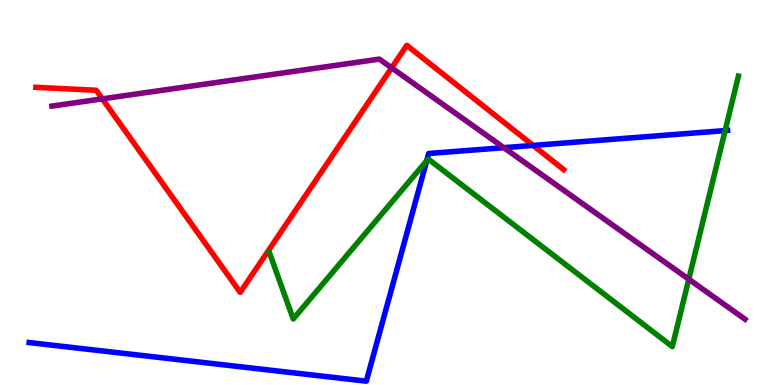[{'lines': ['blue', 'red'], 'intersections': [{'x': 6.88, 'y': 6.22}]}, {'lines': ['green', 'red'], 'intersections': []}, {'lines': ['purple', 'red'], 'intersections': [{'x': 1.32, 'y': 7.43}, {'x': 5.05, 'y': 8.24}]}, {'lines': ['blue', 'green'], 'intersections': [{'x': 5.51, 'y': 5.82}, {'x': 9.36, 'y': 6.61}]}, {'lines': ['blue', 'purple'], 'intersections': [{'x': 6.5, 'y': 6.16}]}, {'lines': ['green', 'purple'], 'intersections': [{'x': 8.89, 'y': 2.75}]}]